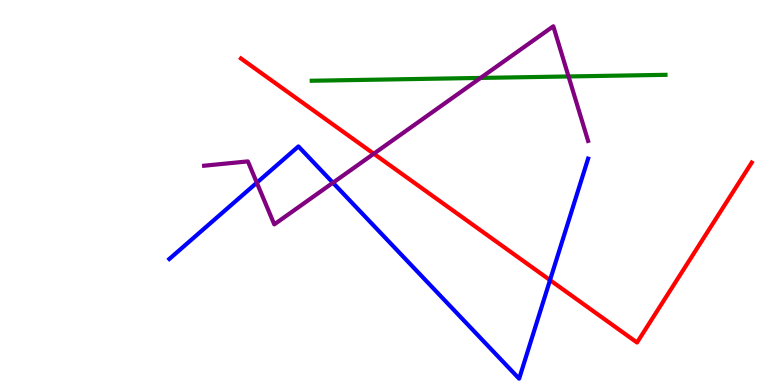[{'lines': ['blue', 'red'], 'intersections': [{'x': 7.1, 'y': 2.72}]}, {'lines': ['green', 'red'], 'intersections': []}, {'lines': ['purple', 'red'], 'intersections': [{'x': 4.82, 'y': 6.01}]}, {'lines': ['blue', 'green'], 'intersections': []}, {'lines': ['blue', 'purple'], 'intersections': [{'x': 3.31, 'y': 5.25}, {'x': 4.3, 'y': 5.25}]}, {'lines': ['green', 'purple'], 'intersections': [{'x': 6.2, 'y': 7.98}, {'x': 7.34, 'y': 8.01}]}]